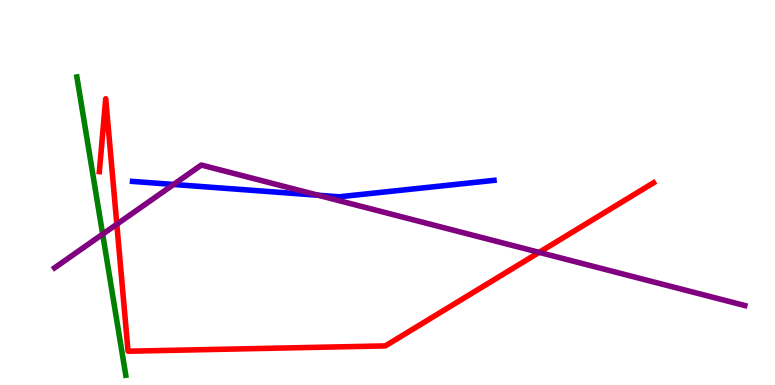[{'lines': ['blue', 'red'], 'intersections': []}, {'lines': ['green', 'red'], 'intersections': []}, {'lines': ['purple', 'red'], 'intersections': [{'x': 1.51, 'y': 4.18}, {'x': 6.96, 'y': 3.45}]}, {'lines': ['blue', 'green'], 'intersections': []}, {'lines': ['blue', 'purple'], 'intersections': [{'x': 2.24, 'y': 5.21}, {'x': 4.11, 'y': 4.93}]}, {'lines': ['green', 'purple'], 'intersections': [{'x': 1.32, 'y': 3.92}]}]